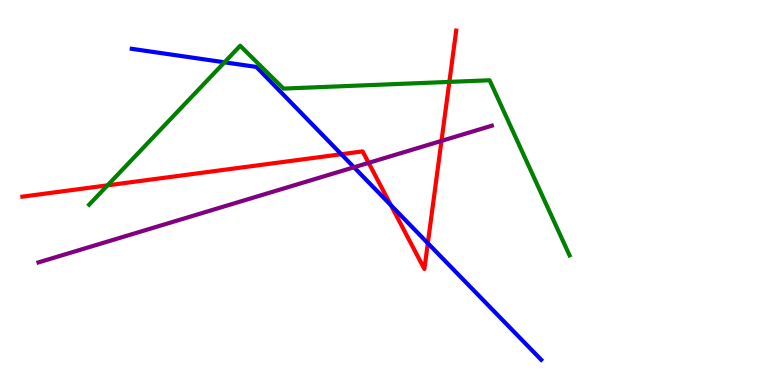[{'lines': ['blue', 'red'], 'intersections': [{'x': 4.4, 'y': 5.99}, {'x': 5.04, 'y': 4.67}, {'x': 5.52, 'y': 3.68}]}, {'lines': ['green', 'red'], 'intersections': [{'x': 1.39, 'y': 5.19}, {'x': 5.8, 'y': 7.87}]}, {'lines': ['purple', 'red'], 'intersections': [{'x': 4.76, 'y': 5.77}, {'x': 5.7, 'y': 6.34}]}, {'lines': ['blue', 'green'], 'intersections': [{'x': 2.9, 'y': 8.38}]}, {'lines': ['blue', 'purple'], 'intersections': [{'x': 4.57, 'y': 5.66}]}, {'lines': ['green', 'purple'], 'intersections': []}]